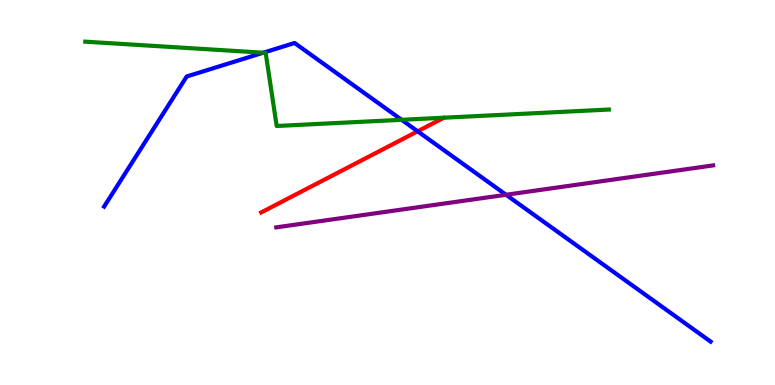[{'lines': ['blue', 'red'], 'intersections': [{'x': 5.39, 'y': 6.59}]}, {'lines': ['green', 'red'], 'intersections': []}, {'lines': ['purple', 'red'], 'intersections': []}, {'lines': ['blue', 'green'], 'intersections': [{'x': 3.4, 'y': 8.63}, {'x': 5.18, 'y': 6.89}]}, {'lines': ['blue', 'purple'], 'intersections': [{'x': 6.53, 'y': 4.94}]}, {'lines': ['green', 'purple'], 'intersections': []}]